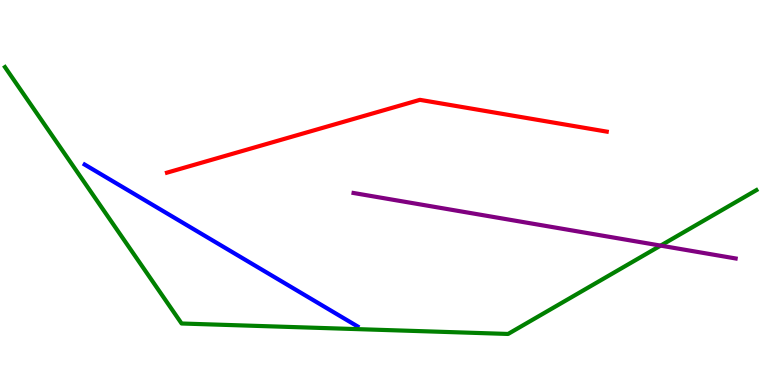[{'lines': ['blue', 'red'], 'intersections': []}, {'lines': ['green', 'red'], 'intersections': []}, {'lines': ['purple', 'red'], 'intersections': []}, {'lines': ['blue', 'green'], 'intersections': []}, {'lines': ['blue', 'purple'], 'intersections': []}, {'lines': ['green', 'purple'], 'intersections': [{'x': 8.52, 'y': 3.62}]}]